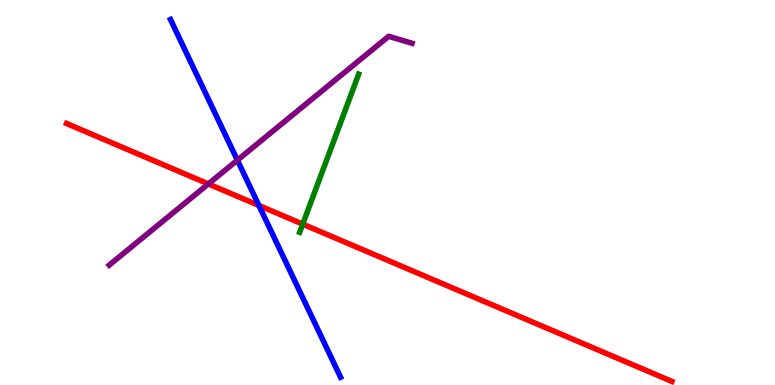[{'lines': ['blue', 'red'], 'intersections': [{'x': 3.34, 'y': 4.66}]}, {'lines': ['green', 'red'], 'intersections': [{'x': 3.91, 'y': 4.18}]}, {'lines': ['purple', 'red'], 'intersections': [{'x': 2.69, 'y': 5.22}]}, {'lines': ['blue', 'green'], 'intersections': []}, {'lines': ['blue', 'purple'], 'intersections': [{'x': 3.06, 'y': 5.84}]}, {'lines': ['green', 'purple'], 'intersections': []}]